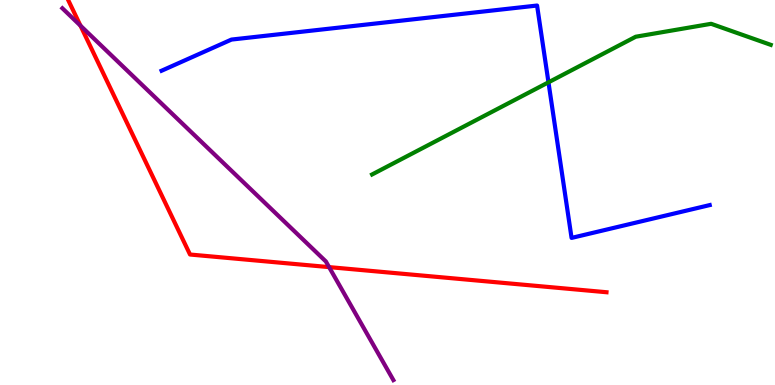[{'lines': ['blue', 'red'], 'intersections': []}, {'lines': ['green', 'red'], 'intersections': []}, {'lines': ['purple', 'red'], 'intersections': [{'x': 1.04, 'y': 9.33}, {'x': 4.25, 'y': 3.06}]}, {'lines': ['blue', 'green'], 'intersections': [{'x': 7.08, 'y': 7.86}]}, {'lines': ['blue', 'purple'], 'intersections': []}, {'lines': ['green', 'purple'], 'intersections': []}]